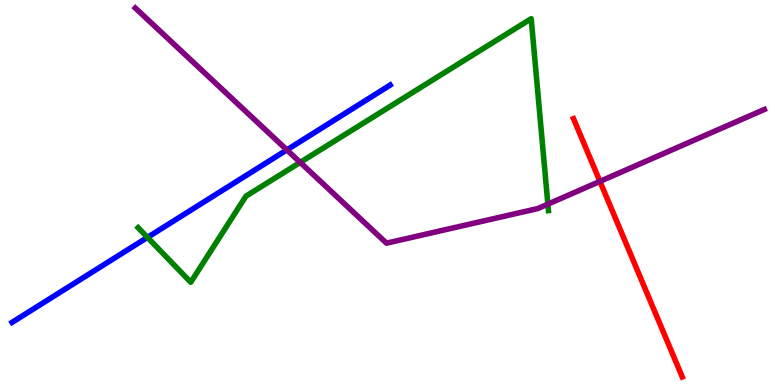[{'lines': ['blue', 'red'], 'intersections': []}, {'lines': ['green', 'red'], 'intersections': []}, {'lines': ['purple', 'red'], 'intersections': [{'x': 7.74, 'y': 5.29}]}, {'lines': ['blue', 'green'], 'intersections': [{'x': 1.9, 'y': 3.83}]}, {'lines': ['blue', 'purple'], 'intersections': [{'x': 3.7, 'y': 6.11}]}, {'lines': ['green', 'purple'], 'intersections': [{'x': 3.87, 'y': 5.78}, {'x': 7.07, 'y': 4.7}]}]